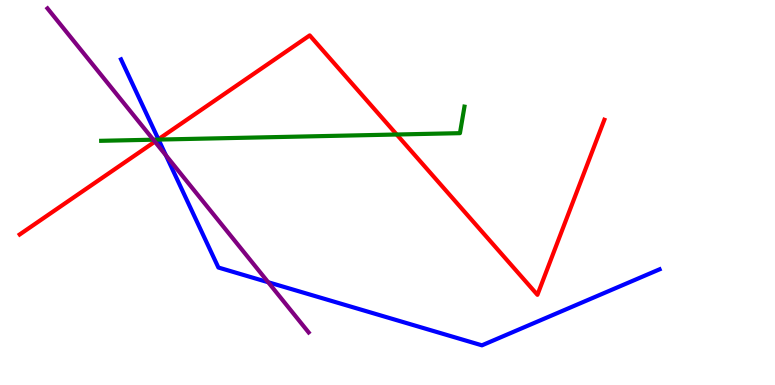[{'lines': ['blue', 'red'], 'intersections': [{'x': 2.04, 'y': 6.38}]}, {'lines': ['green', 'red'], 'intersections': [{'x': 2.04, 'y': 6.37}, {'x': 5.12, 'y': 6.51}]}, {'lines': ['purple', 'red'], 'intersections': [{'x': 2.0, 'y': 6.32}]}, {'lines': ['blue', 'green'], 'intersections': [{'x': 2.05, 'y': 6.37}]}, {'lines': ['blue', 'purple'], 'intersections': [{'x': 2.14, 'y': 5.96}, {'x': 3.46, 'y': 2.67}]}, {'lines': ['green', 'purple'], 'intersections': [{'x': 1.98, 'y': 6.37}]}]